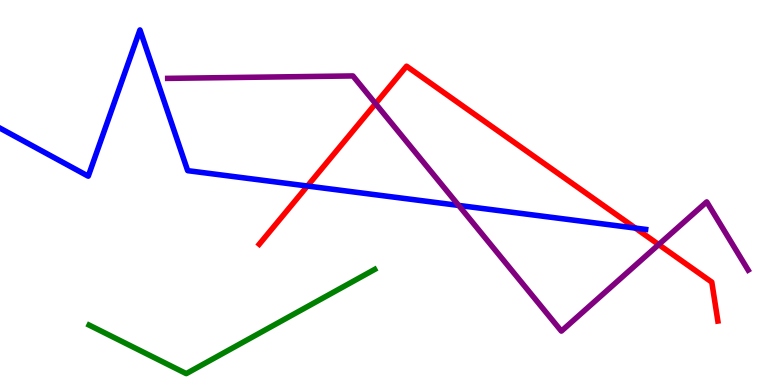[{'lines': ['blue', 'red'], 'intersections': [{'x': 3.97, 'y': 5.17}, {'x': 8.2, 'y': 4.08}]}, {'lines': ['green', 'red'], 'intersections': []}, {'lines': ['purple', 'red'], 'intersections': [{'x': 4.85, 'y': 7.31}, {'x': 8.5, 'y': 3.65}]}, {'lines': ['blue', 'green'], 'intersections': []}, {'lines': ['blue', 'purple'], 'intersections': [{'x': 5.92, 'y': 4.66}]}, {'lines': ['green', 'purple'], 'intersections': []}]